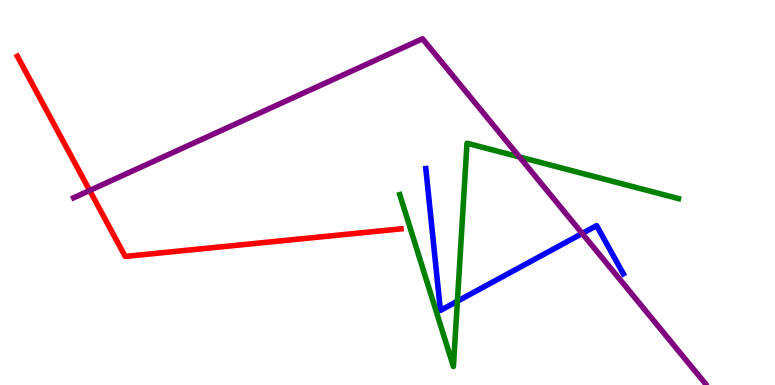[{'lines': ['blue', 'red'], 'intersections': []}, {'lines': ['green', 'red'], 'intersections': []}, {'lines': ['purple', 'red'], 'intersections': [{'x': 1.16, 'y': 5.05}]}, {'lines': ['blue', 'green'], 'intersections': [{'x': 5.9, 'y': 2.18}]}, {'lines': ['blue', 'purple'], 'intersections': [{'x': 7.51, 'y': 3.94}]}, {'lines': ['green', 'purple'], 'intersections': [{'x': 6.7, 'y': 5.92}]}]